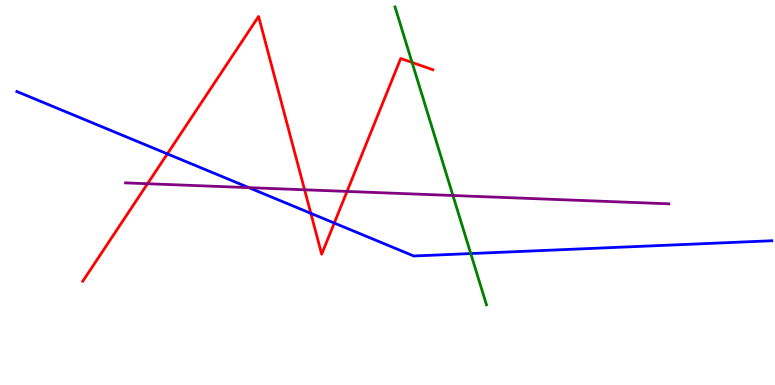[{'lines': ['blue', 'red'], 'intersections': [{'x': 2.16, 'y': 6.0}, {'x': 4.01, 'y': 4.46}, {'x': 4.31, 'y': 4.21}]}, {'lines': ['green', 'red'], 'intersections': [{'x': 5.32, 'y': 8.38}]}, {'lines': ['purple', 'red'], 'intersections': [{'x': 1.9, 'y': 5.23}, {'x': 3.93, 'y': 5.07}, {'x': 4.48, 'y': 5.03}]}, {'lines': ['blue', 'green'], 'intersections': [{'x': 6.07, 'y': 3.41}]}, {'lines': ['blue', 'purple'], 'intersections': [{'x': 3.21, 'y': 5.13}]}, {'lines': ['green', 'purple'], 'intersections': [{'x': 5.84, 'y': 4.92}]}]